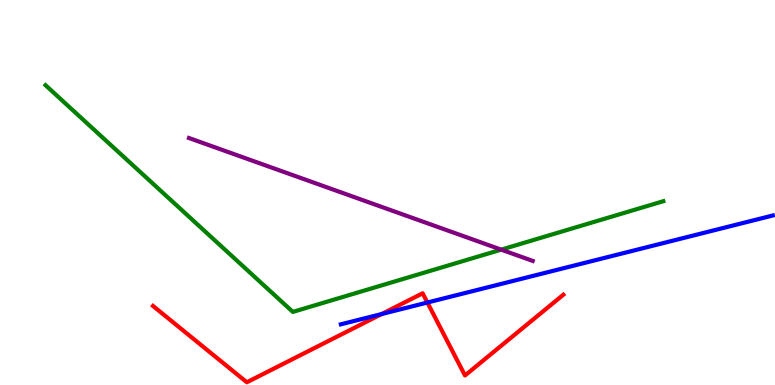[{'lines': ['blue', 'red'], 'intersections': [{'x': 4.92, 'y': 1.84}, {'x': 5.51, 'y': 2.14}]}, {'lines': ['green', 'red'], 'intersections': []}, {'lines': ['purple', 'red'], 'intersections': []}, {'lines': ['blue', 'green'], 'intersections': []}, {'lines': ['blue', 'purple'], 'intersections': []}, {'lines': ['green', 'purple'], 'intersections': [{'x': 6.47, 'y': 3.52}]}]